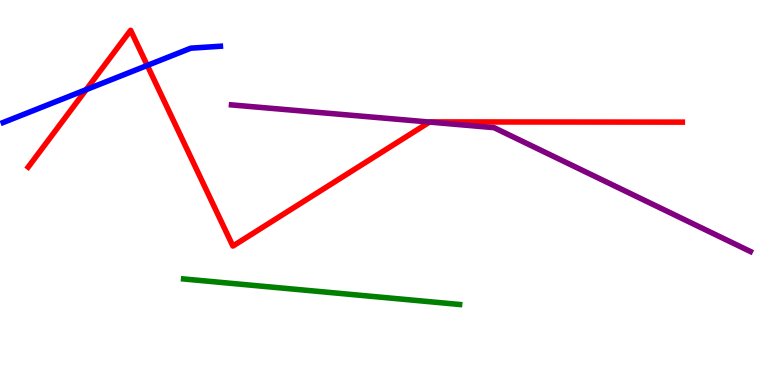[{'lines': ['blue', 'red'], 'intersections': [{'x': 1.11, 'y': 7.67}, {'x': 1.9, 'y': 8.3}]}, {'lines': ['green', 'red'], 'intersections': []}, {'lines': ['purple', 'red'], 'intersections': [{'x': 5.54, 'y': 6.83}]}, {'lines': ['blue', 'green'], 'intersections': []}, {'lines': ['blue', 'purple'], 'intersections': []}, {'lines': ['green', 'purple'], 'intersections': []}]